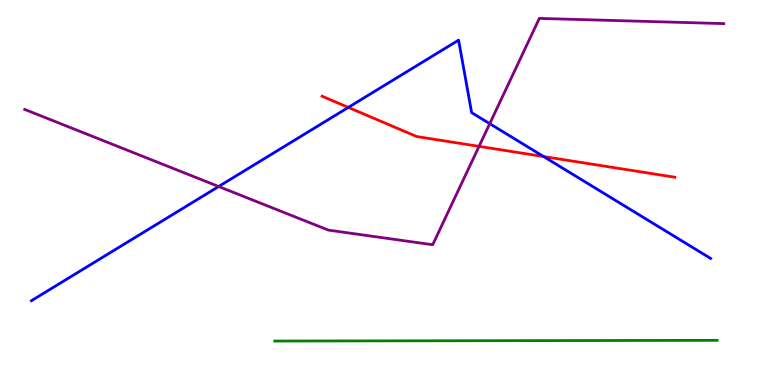[{'lines': ['blue', 'red'], 'intersections': [{'x': 4.49, 'y': 7.21}, {'x': 7.01, 'y': 5.93}]}, {'lines': ['green', 'red'], 'intersections': []}, {'lines': ['purple', 'red'], 'intersections': [{'x': 6.18, 'y': 6.2}]}, {'lines': ['blue', 'green'], 'intersections': []}, {'lines': ['blue', 'purple'], 'intersections': [{'x': 2.82, 'y': 5.16}, {'x': 6.32, 'y': 6.79}]}, {'lines': ['green', 'purple'], 'intersections': []}]